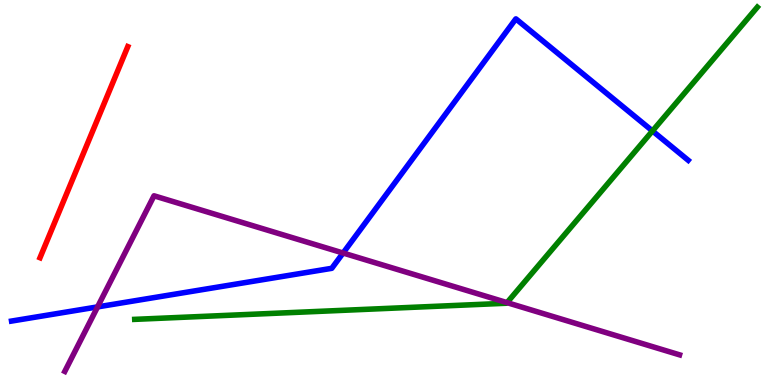[{'lines': ['blue', 'red'], 'intersections': []}, {'lines': ['green', 'red'], 'intersections': []}, {'lines': ['purple', 'red'], 'intersections': []}, {'lines': ['blue', 'green'], 'intersections': [{'x': 8.42, 'y': 6.6}]}, {'lines': ['blue', 'purple'], 'intersections': [{'x': 1.26, 'y': 2.03}, {'x': 4.43, 'y': 3.43}]}, {'lines': ['green', 'purple'], 'intersections': [{'x': 6.54, 'y': 2.14}]}]